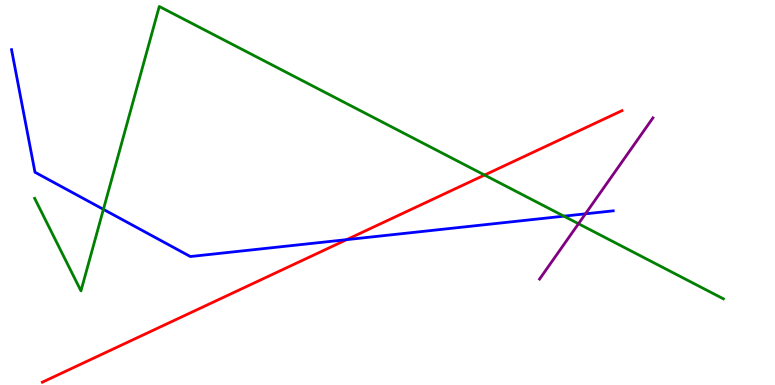[{'lines': ['blue', 'red'], 'intersections': [{'x': 4.47, 'y': 3.78}]}, {'lines': ['green', 'red'], 'intersections': [{'x': 6.25, 'y': 5.45}]}, {'lines': ['purple', 'red'], 'intersections': []}, {'lines': ['blue', 'green'], 'intersections': [{'x': 1.33, 'y': 4.56}, {'x': 7.28, 'y': 4.39}]}, {'lines': ['blue', 'purple'], 'intersections': [{'x': 7.55, 'y': 4.45}]}, {'lines': ['green', 'purple'], 'intersections': [{'x': 7.46, 'y': 4.19}]}]